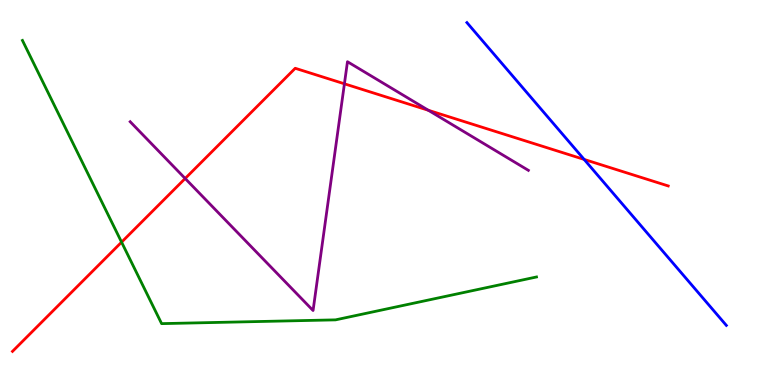[{'lines': ['blue', 'red'], 'intersections': [{'x': 7.54, 'y': 5.86}]}, {'lines': ['green', 'red'], 'intersections': [{'x': 1.57, 'y': 3.71}]}, {'lines': ['purple', 'red'], 'intersections': [{'x': 2.39, 'y': 5.36}, {'x': 4.44, 'y': 7.82}, {'x': 5.53, 'y': 7.14}]}, {'lines': ['blue', 'green'], 'intersections': []}, {'lines': ['blue', 'purple'], 'intersections': []}, {'lines': ['green', 'purple'], 'intersections': []}]